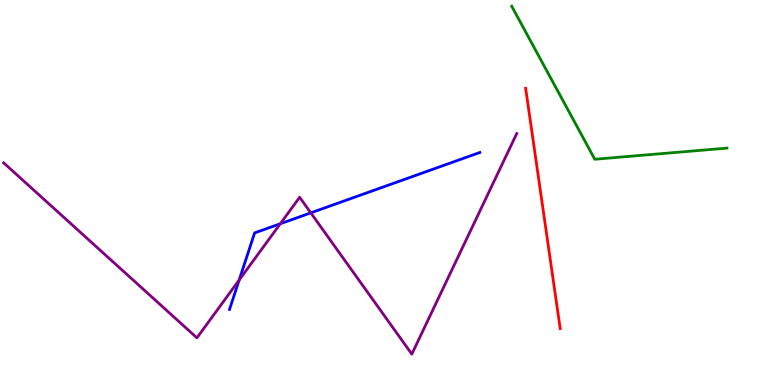[{'lines': ['blue', 'red'], 'intersections': []}, {'lines': ['green', 'red'], 'intersections': []}, {'lines': ['purple', 'red'], 'intersections': []}, {'lines': ['blue', 'green'], 'intersections': []}, {'lines': ['blue', 'purple'], 'intersections': [{'x': 3.09, 'y': 2.73}, {'x': 3.62, 'y': 4.19}, {'x': 4.01, 'y': 4.47}]}, {'lines': ['green', 'purple'], 'intersections': []}]